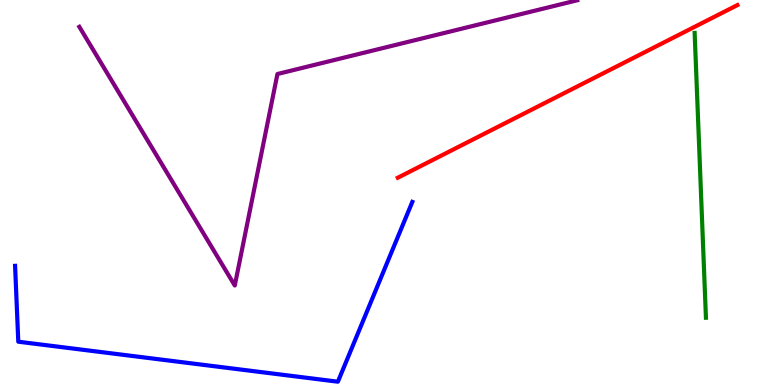[{'lines': ['blue', 'red'], 'intersections': []}, {'lines': ['green', 'red'], 'intersections': []}, {'lines': ['purple', 'red'], 'intersections': []}, {'lines': ['blue', 'green'], 'intersections': []}, {'lines': ['blue', 'purple'], 'intersections': []}, {'lines': ['green', 'purple'], 'intersections': []}]